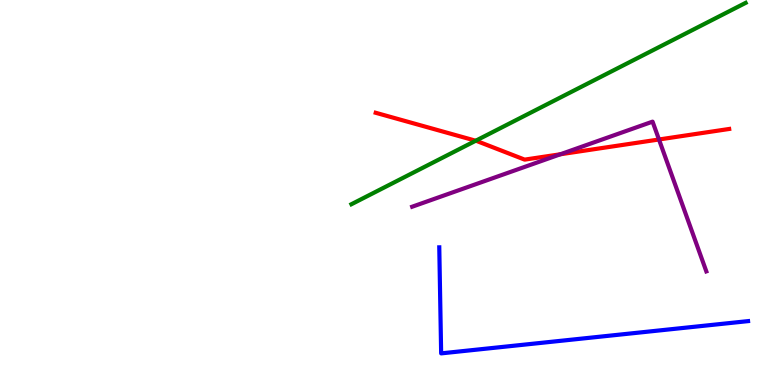[{'lines': ['blue', 'red'], 'intersections': []}, {'lines': ['green', 'red'], 'intersections': [{'x': 6.14, 'y': 6.34}]}, {'lines': ['purple', 'red'], 'intersections': [{'x': 7.23, 'y': 5.99}, {'x': 8.5, 'y': 6.38}]}, {'lines': ['blue', 'green'], 'intersections': []}, {'lines': ['blue', 'purple'], 'intersections': []}, {'lines': ['green', 'purple'], 'intersections': []}]